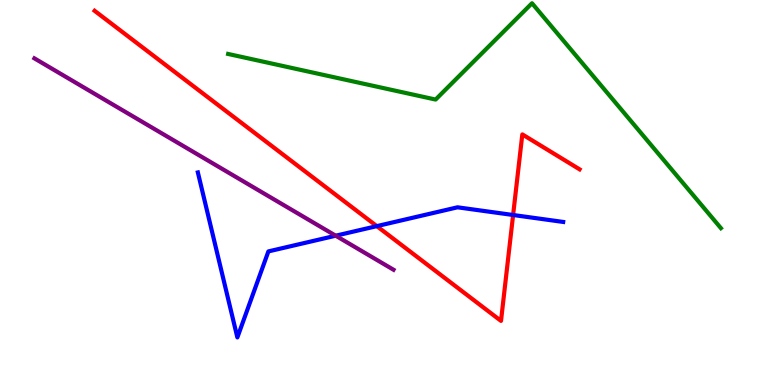[{'lines': ['blue', 'red'], 'intersections': [{'x': 4.86, 'y': 4.13}, {'x': 6.62, 'y': 4.42}]}, {'lines': ['green', 'red'], 'intersections': []}, {'lines': ['purple', 'red'], 'intersections': []}, {'lines': ['blue', 'green'], 'intersections': []}, {'lines': ['blue', 'purple'], 'intersections': [{'x': 4.33, 'y': 3.88}]}, {'lines': ['green', 'purple'], 'intersections': []}]